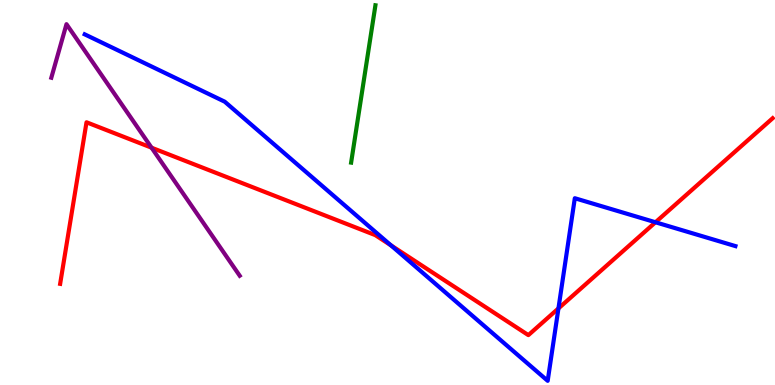[{'lines': ['blue', 'red'], 'intersections': [{'x': 5.04, 'y': 3.63}, {'x': 7.21, 'y': 1.99}, {'x': 8.46, 'y': 4.23}]}, {'lines': ['green', 'red'], 'intersections': []}, {'lines': ['purple', 'red'], 'intersections': [{'x': 1.96, 'y': 6.16}]}, {'lines': ['blue', 'green'], 'intersections': []}, {'lines': ['blue', 'purple'], 'intersections': []}, {'lines': ['green', 'purple'], 'intersections': []}]